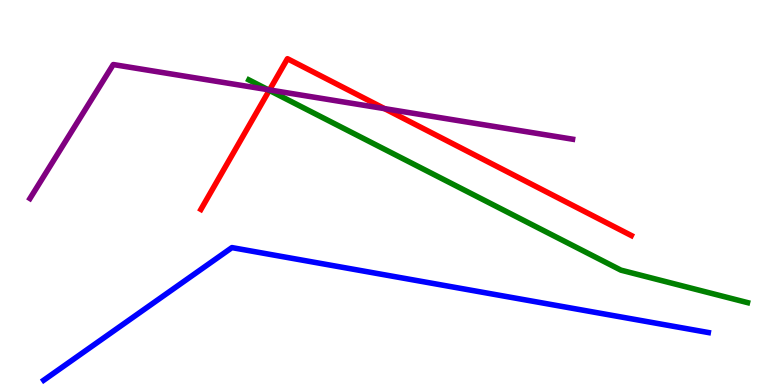[{'lines': ['blue', 'red'], 'intersections': []}, {'lines': ['green', 'red'], 'intersections': [{'x': 3.47, 'y': 7.65}]}, {'lines': ['purple', 'red'], 'intersections': [{'x': 3.48, 'y': 7.66}, {'x': 4.96, 'y': 7.18}]}, {'lines': ['blue', 'green'], 'intersections': []}, {'lines': ['blue', 'purple'], 'intersections': []}, {'lines': ['green', 'purple'], 'intersections': [{'x': 3.46, 'y': 7.67}]}]